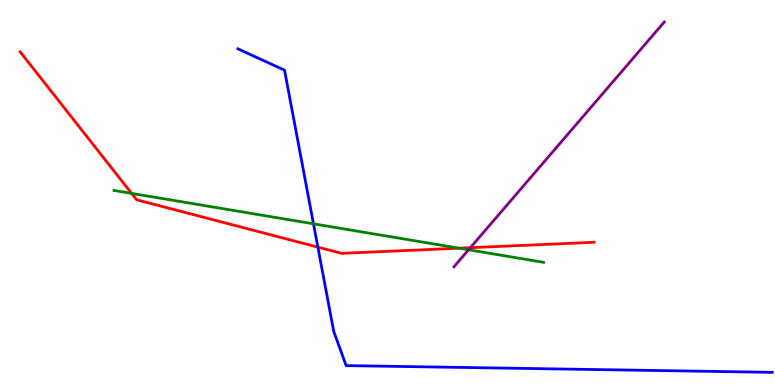[{'lines': ['blue', 'red'], 'intersections': [{'x': 4.1, 'y': 3.58}]}, {'lines': ['green', 'red'], 'intersections': [{'x': 1.7, 'y': 4.98}, {'x': 5.92, 'y': 3.55}]}, {'lines': ['purple', 'red'], 'intersections': [{'x': 6.07, 'y': 3.57}]}, {'lines': ['blue', 'green'], 'intersections': [{'x': 4.04, 'y': 4.19}]}, {'lines': ['blue', 'purple'], 'intersections': []}, {'lines': ['green', 'purple'], 'intersections': [{'x': 6.05, 'y': 3.51}]}]